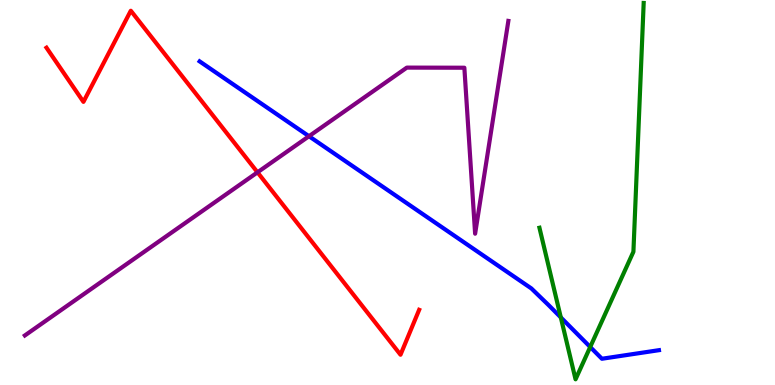[{'lines': ['blue', 'red'], 'intersections': []}, {'lines': ['green', 'red'], 'intersections': []}, {'lines': ['purple', 'red'], 'intersections': [{'x': 3.32, 'y': 5.52}]}, {'lines': ['blue', 'green'], 'intersections': [{'x': 7.24, 'y': 1.76}, {'x': 7.62, 'y': 0.987}]}, {'lines': ['blue', 'purple'], 'intersections': [{'x': 3.99, 'y': 6.46}]}, {'lines': ['green', 'purple'], 'intersections': []}]